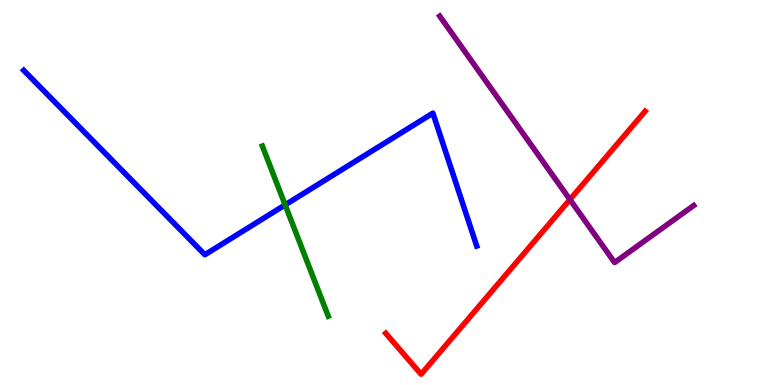[{'lines': ['blue', 'red'], 'intersections': []}, {'lines': ['green', 'red'], 'intersections': []}, {'lines': ['purple', 'red'], 'intersections': [{'x': 7.35, 'y': 4.82}]}, {'lines': ['blue', 'green'], 'intersections': [{'x': 3.68, 'y': 4.68}]}, {'lines': ['blue', 'purple'], 'intersections': []}, {'lines': ['green', 'purple'], 'intersections': []}]